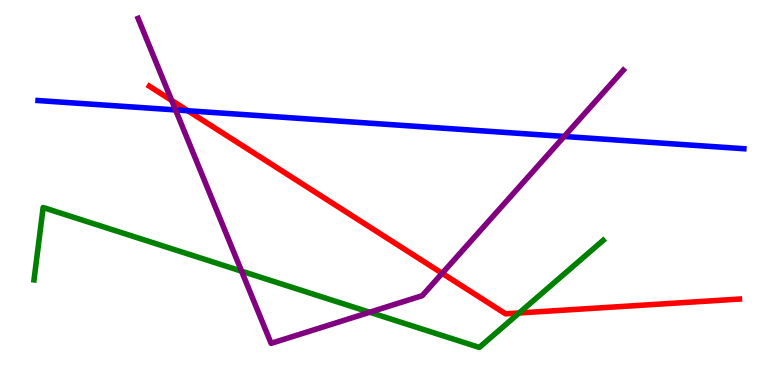[{'lines': ['blue', 'red'], 'intersections': [{'x': 2.42, 'y': 7.12}]}, {'lines': ['green', 'red'], 'intersections': [{'x': 6.7, 'y': 1.87}]}, {'lines': ['purple', 'red'], 'intersections': [{'x': 2.22, 'y': 7.39}, {'x': 5.71, 'y': 2.9}]}, {'lines': ['blue', 'green'], 'intersections': []}, {'lines': ['blue', 'purple'], 'intersections': [{'x': 2.27, 'y': 7.14}, {'x': 7.28, 'y': 6.46}]}, {'lines': ['green', 'purple'], 'intersections': [{'x': 3.12, 'y': 2.96}, {'x': 4.77, 'y': 1.89}]}]